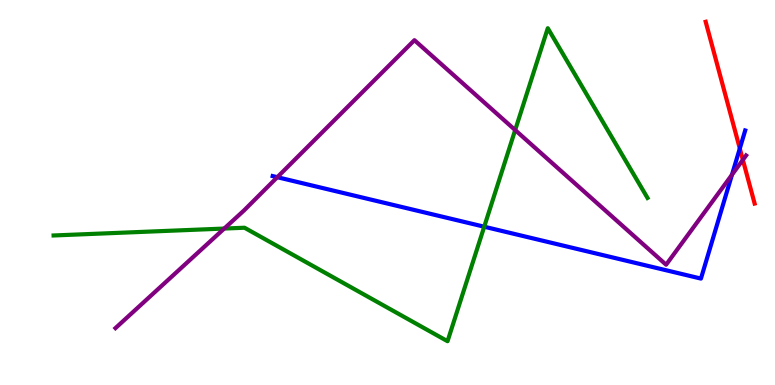[{'lines': ['blue', 'red'], 'intersections': [{'x': 9.55, 'y': 6.14}]}, {'lines': ['green', 'red'], 'intersections': []}, {'lines': ['purple', 'red'], 'intersections': [{'x': 9.59, 'y': 5.85}]}, {'lines': ['blue', 'green'], 'intersections': [{'x': 6.25, 'y': 4.11}]}, {'lines': ['blue', 'purple'], 'intersections': [{'x': 3.58, 'y': 5.4}, {'x': 9.44, 'y': 5.46}]}, {'lines': ['green', 'purple'], 'intersections': [{'x': 2.89, 'y': 4.06}, {'x': 6.65, 'y': 6.62}]}]